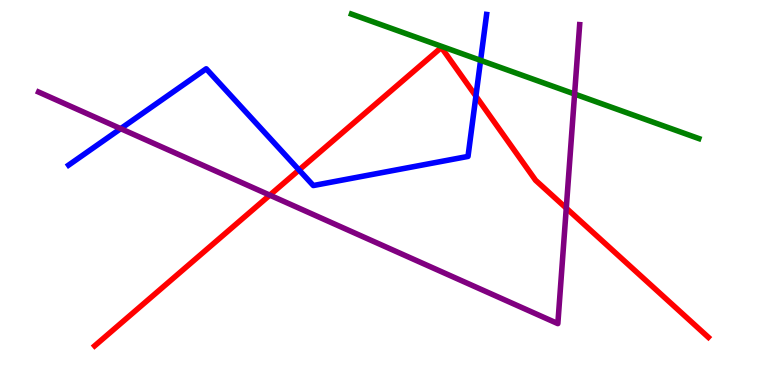[{'lines': ['blue', 'red'], 'intersections': [{'x': 3.86, 'y': 5.59}, {'x': 6.14, 'y': 7.5}]}, {'lines': ['green', 'red'], 'intersections': []}, {'lines': ['purple', 'red'], 'intersections': [{'x': 3.48, 'y': 4.93}, {'x': 7.31, 'y': 4.59}]}, {'lines': ['blue', 'green'], 'intersections': [{'x': 6.2, 'y': 8.43}]}, {'lines': ['blue', 'purple'], 'intersections': [{'x': 1.56, 'y': 6.66}]}, {'lines': ['green', 'purple'], 'intersections': [{'x': 7.41, 'y': 7.56}]}]